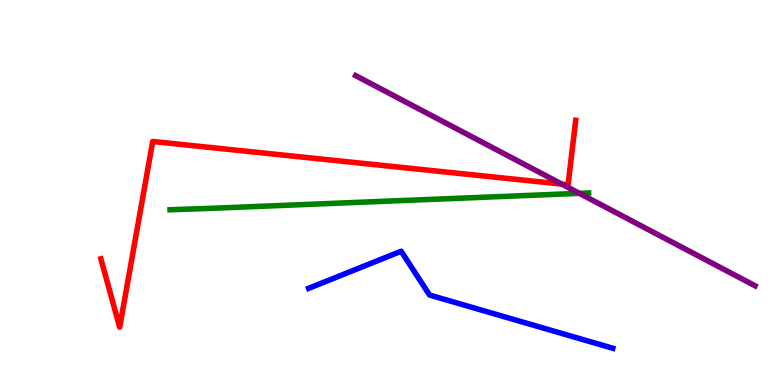[{'lines': ['blue', 'red'], 'intersections': []}, {'lines': ['green', 'red'], 'intersections': []}, {'lines': ['purple', 'red'], 'intersections': [{'x': 7.25, 'y': 5.22}]}, {'lines': ['blue', 'green'], 'intersections': []}, {'lines': ['blue', 'purple'], 'intersections': []}, {'lines': ['green', 'purple'], 'intersections': [{'x': 7.48, 'y': 4.98}]}]